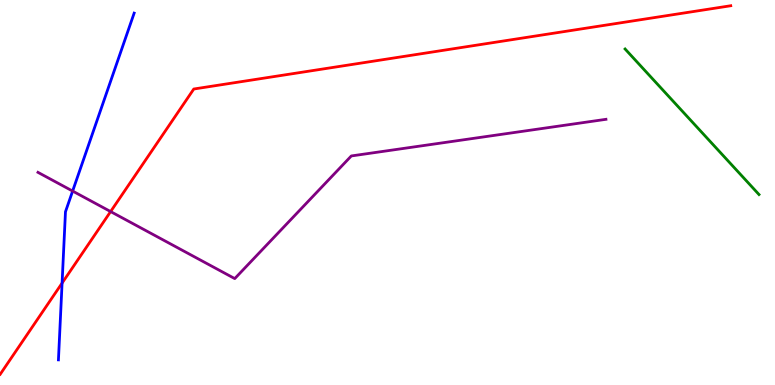[{'lines': ['blue', 'red'], 'intersections': [{'x': 0.801, 'y': 2.65}]}, {'lines': ['green', 'red'], 'intersections': []}, {'lines': ['purple', 'red'], 'intersections': [{'x': 1.43, 'y': 4.5}]}, {'lines': ['blue', 'green'], 'intersections': []}, {'lines': ['blue', 'purple'], 'intersections': [{'x': 0.937, 'y': 5.04}]}, {'lines': ['green', 'purple'], 'intersections': []}]